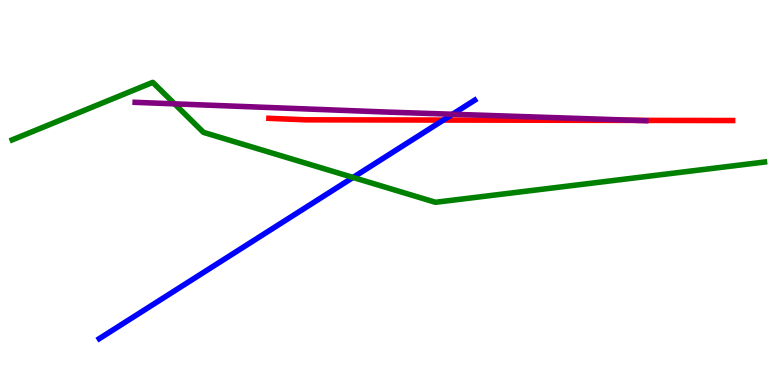[{'lines': ['blue', 'red'], 'intersections': [{'x': 5.72, 'y': 6.88}]}, {'lines': ['green', 'red'], 'intersections': []}, {'lines': ['purple', 'red'], 'intersections': [{'x': 8.21, 'y': 6.87}]}, {'lines': ['blue', 'green'], 'intersections': [{'x': 4.56, 'y': 5.39}]}, {'lines': ['blue', 'purple'], 'intersections': [{'x': 5.84, 'y': 7.03}]}, {'lines': ['green', 'purple'], 'intersections': [{'x': 2.25, 'y': 7.3}]}]